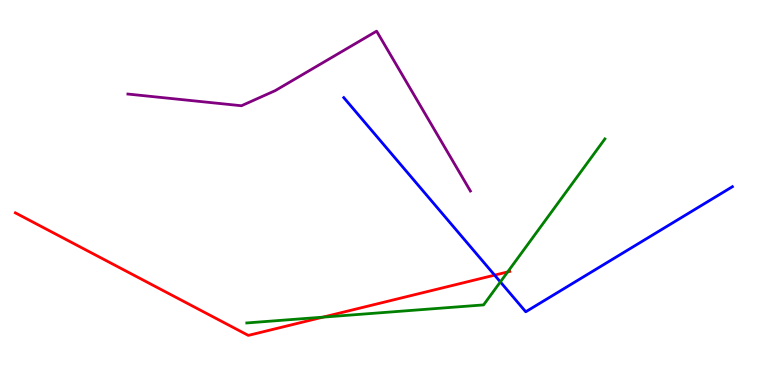[{'lines': ['blue', 'red'], 'intersections': [{'x': 6.38, 'y': 2.85}]}, {'lines': ['green', 'red'], 'intersections': [{'x': 4.17, 'y': 1.76}, {'x': 6.55, 'y': 2.94}]}, {'lines': ['purple', 'red'], 'intersections': []}, {'lines': ['blue', 'green'], 'intersections': [{'x': 6.46, 'y': 2.68}]}, {'lines': ['blue', 'purple'], 'intersections': []}, {'lines': ['green', 'purple'], 'intersections': []}]